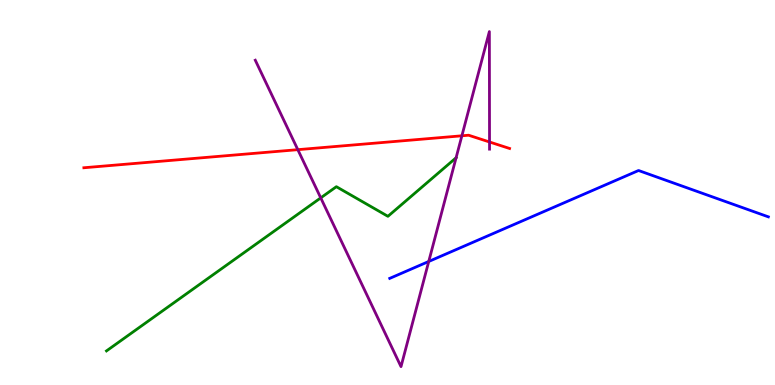[{'lines': ['blue', 'red'], 'intersections': []}, {'lines': ['green', 'red'], 'intersections': []}, {'lines': ['purple', 'red'], 'intersections': [{'x': 3.84, 'y': 6.11}, {'x': 5.96, 'y': 6.47}, {'x': 6.32, 'y': 6.31}]}, {'lines': ['blue', 'green'], 'intersections': []}, {'lines': ['blue', 'purple'], 'intersections': [{'x': 5.53, 'y': 3.21}]}, {'lines': ['green', 'purple'], 'intersections': [{'x': 4.14, 'y': 4.86}, {'x': 5.89, 'y': 5.9}]}]